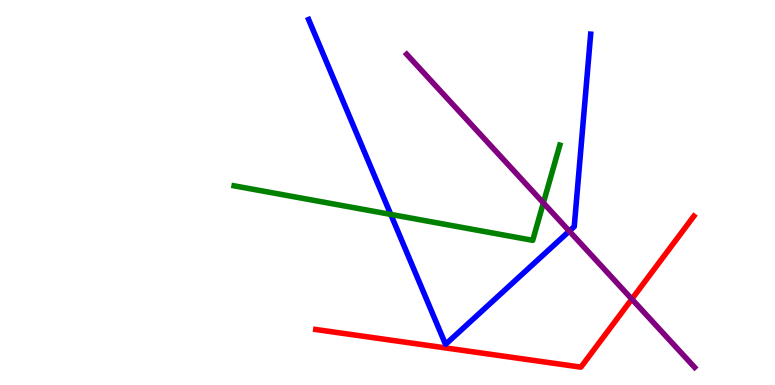[{'lines': ['blue', 'red'], 'intersections': []}, {'lines': ['green', 'red'], 'intersections': []}, {'lines': ['purple', 'red'], 'intersections': [{'x': 8.15, 'y': 2.23}]}, {'lines': ['blue', 'green'], 'intersections': [{'x': 5.04, 'y': 4.43}]}, {'lines': ['blue', 'purple'], 'intersections': [{'x': 7.35, 'y': 4.0}]}, {'lines': ['green', 'purple'], 'intersections': [{'x': 7.01, 'y': 4.73}]}]